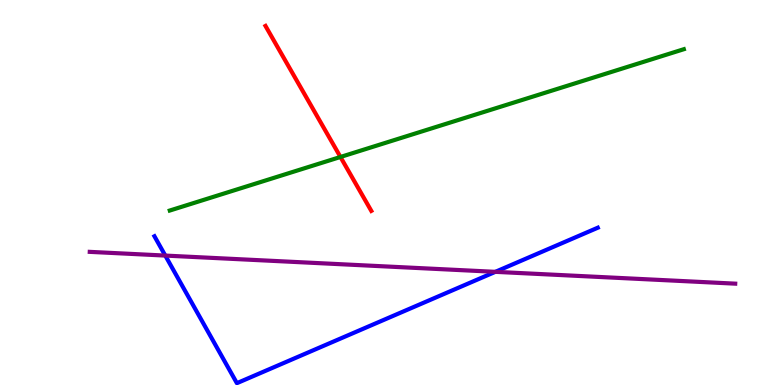[{'lines': ['blue', 'red'], 'intersections': []}, {'lines': ['green', 'red'], 'intersections': [{'x': 4.39, 'y': 5.92}]}, {'lines': ['purple', 'red'], 'intersections': []}, {'lines': ['blue', 'green'], 'intersections': []}, {'lines': ['blue', 'purple'], 'intersections': [{'x': 2.13, 'y': 3.36}, {'x': 6.39, 'y': 2.94}]}, {'lines': ['green', 'purple'], 'intersections': []}]